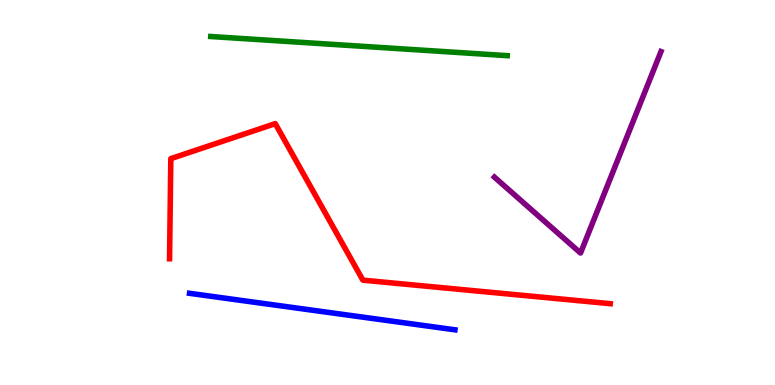[{'lines': ['blue', 'red'], 'intersections': []}, {'lines': ['green', 'red'], 'intersections': []}, {'lines': ['purple', 'red'], 'intersections': []}, {'lines': ['blue', 'green'], 'intersections': []}, {'lines': ['blue', 'purple'], 'intersections': []}, {'lines': ['green', 'purple'], 'intersections': []}]